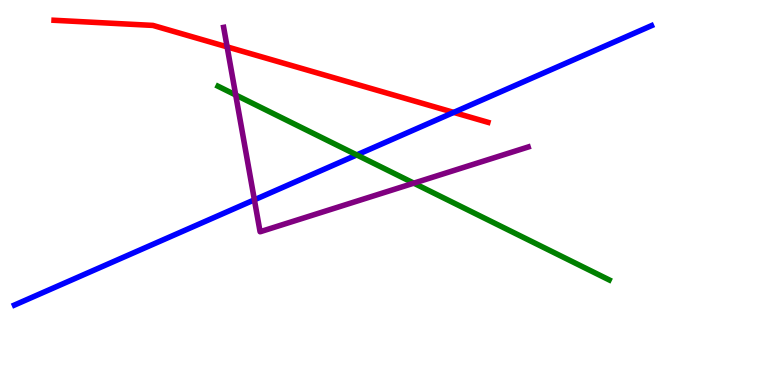[{'lines': ['blue', 'red'], 'intersections': [{'x': 5.85, 'y': 7.08}]}, {'lines': ['green', 'red'], 'intersections': []}, {'lines': ['purple', 'red'], 'intersections': [{'x': 2.93, 'y': 8.78}]}, {'lines': ['blue', 'green'], 'intersections': [{'x': 4.6, 'y': 5.98}]}, {'lines': ['blue', 'purple'], 'intersections': [{'x': 3.28, 'y': 4.81}]}, {'lines': ['green', 'purple'], 'intersections': [{'x': 3.04, 'y': 7.53}, {'x': 5.34, 'y': 5.24}]}]